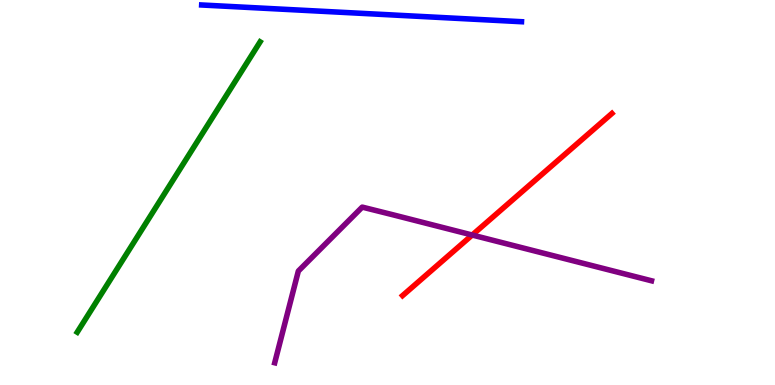[{'lines': ['blue', 'red'], 'intersections': []}, {'lines': ['green', 'red'], 'intersections': []}, {'lines': ['purple', 'red'], 'intersections': [{'x': 6.09, 'y': 3.9}]}, {'lines': ['blue', 'green'], 'intersections': []}, {'lines': ['blue', 'purple'], 'intersections': []}, {'lines': ['green', 'purple'], 'intersections': []}]